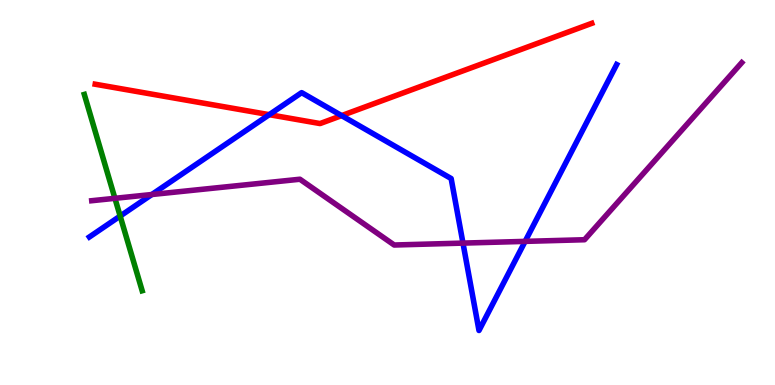[{'lines': ['blue', 'red'], 'intersections': [{'x': 3.47, 'y': 7.02}, {'x': 4.41, 'y': 7.0}]}, {'lines': ['green', 'red'], 'intersections': []}, {'lines': ['purple', 'red'], 'intersections': []}, {'lines': ['blue', 'green'], 'intersections': [{'x': 1.55, 'y': 4.39}]}, {'lines': ['blue', 'purple'], 'intersections': [{'x': 1.96, 'y': 4.95}, {'x': 5.97, 'y': 3.69}, {'x': 6.78, 'y': 3.73}]}, {'lines': ['green', 'purple'], 'intersections': [{'x': 1.48, 'y': 4.85}]}]